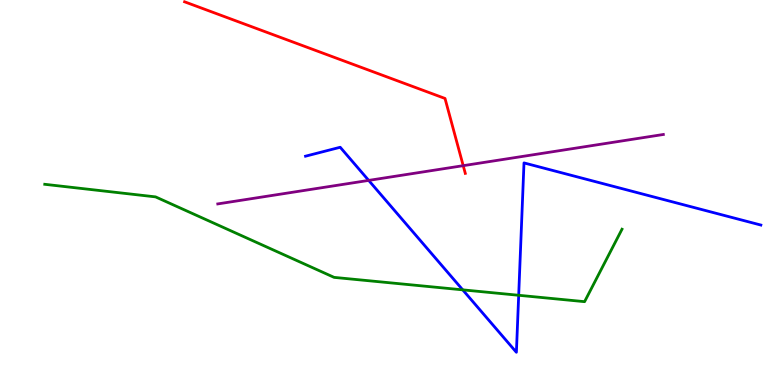[{'lines': ['blue', 'red'], 'intersections': []}, {'lines': ['green', 'red'], 'intersections': []}, {'lines': ['purple', 'red'], 'intersections': [{'x': 5.98, 'y': 5.7}]}, {'lines': ['blue', 'green'], 'intersections': [{'x': 5.97, 'y': 2.47}, {'x': 6.69, 'y': 2.33}]}, {'lines': ['blue', 'purple'], 'intersections': [{'x': 4.76, 'y': 5.31}]}, {'lines': ['green', 'purple'], 'intersections': []}]